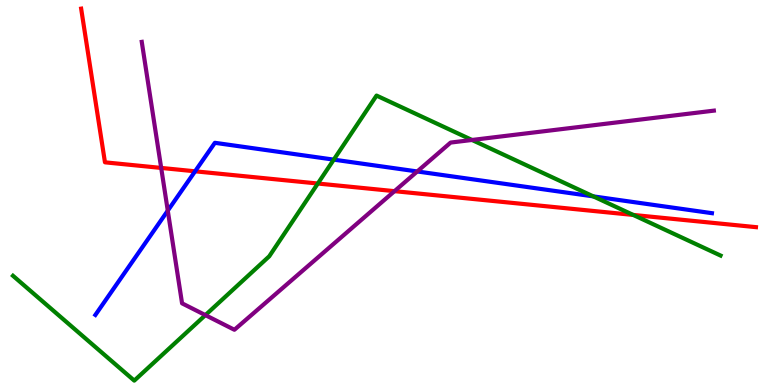[{'lines': ['blue', 'red'], 'intersections': [{'x': 2.52, 'y': 5.55}]}, {'lines': ['green', 'red'], 'intersections': [{'x': 4.1, 'y': 5.23}, {'x': 8.17, 'y': 4.42}]}, {'lines': ['purple', 'red'], 'intersections': [{'x': 2.08, 'y': 5.64}, {'x': 5.09, 'y': 5.03}]}, {'lines': ['blue', 'green'], 'intersections': [{'x': 4.31, 'y': 5.85}, {'x': 7.66, 'y': 4.9}]}, {'lines': ['blue', 'purple'], 'intersections': [{'x': 2.16, 'y': 4.53}, {'x': 5.38, 'y': 5.55}]}, {'lines': ['green', 'purple'], 'intersections': [{'x': 2.65, 'y': 1.82}, {'x': 6.09, 'y': 6.36}]}]